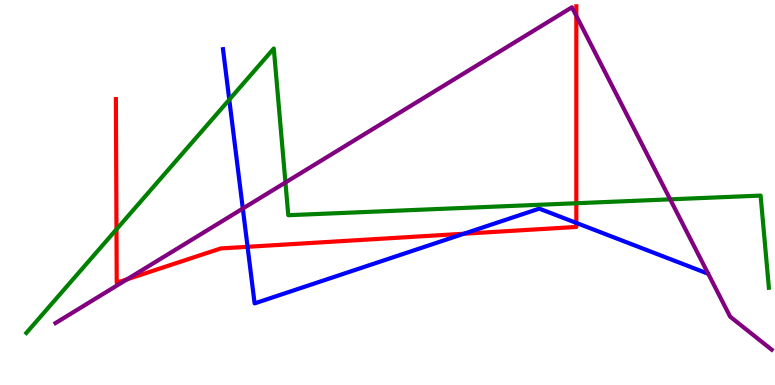[{'lines': ['blue', 'red'], 'intersections': [{'x': 3.19, 'y': 3.59}, {'x': 5.99, 'y': 3.93}, {'x': 7.44, 'y': 4.21}]}, {'lines': ['green', 'red'], 'intersections': [{'x': 1.5, 'y': 4.04}, {'x': 7.44, 'y': 4.72}]}, {'lines': ['purple', 'red'], 'intersections': [{'x': 1.64, 'y': 2.74}, {'x': 7.44, 'y': 9.59}]}, {'lines': ['blue', 'green'], 'intersections': [{'x': 2.96, 'y': 7.41}]}, {'lines': ['blue', 'purple'], 'intersections': [{'x': 3.13, 'y': 4.58}]}, {'lines': ['green', 'purple'], 'intersections': [{'x': 3.68, 'y': 5.26}, {'x': 8.65, 'y': 4.82}]}]